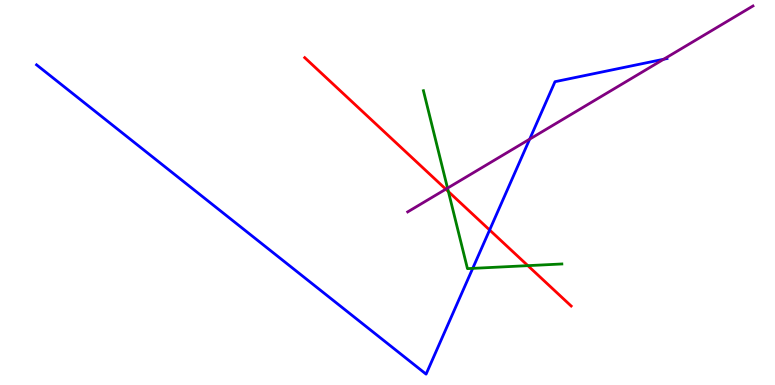[{'lines': ['blue', 'red'], 'intersections': [{'x': 6.32, 'y': 4.03}]}, {'lines': ['green', 'red'], 'intersections': [{'x': 5.79, 'y': 5.02}, {'x': 6.81, 'y': 3.1}]}, {'lines': ['purple', 'red'], 'intersections': [{'x': 5.75, 'y': 5.09}]}, {'lines': ['blue', 'green'], 'intersections': [{'x': 6.1, 'y': 3.03}]}, {'lines': ['blue', 'purple'], 'intersections': [{'x': 6.83, 'y': 6.39}, {'x': 8.56, 'y': 8.46}]}, {'lines': ['green', 'purple'], 'intersections': [{'x': 5.77, 'y': 5.11}]}]